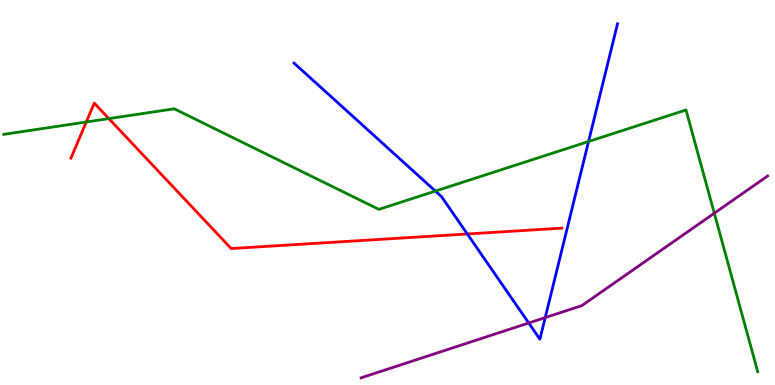[{'lines': ['blue', 'red'], 'intersections': [{'x': 6.03, 'y': 3.92}]}, {'lines': ['green', 'red'], 'intersections': [{'x': 1.11, 'y': 6.83}, {'x': 1.4, 'y': 6.92}]}, {'lines': ['purple', 'red'], 'intersections': []}, {'lines': ['blue', 'green'], 'intersections': [{'x': 5.62, 'y': 5.04}, {'x': 7.59, 'y': 6.32}]}, {'lines': ['blue', 'purple'], 'intersections': [{'x': 6.82, 'y': 1.61}, {'x': 7.04, 'y': 1.75}]}, {'lines': ['green', 'purple'], 'intersections': [{'x': 9.22, 'y': 4.46}]}]